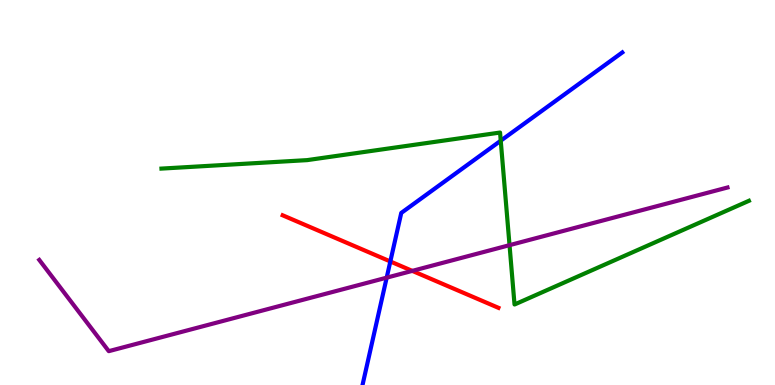[{'lines': ['blue', 'red'], 'intersections': [{'x': 5.04, 'y': 3.21}]}, {'lines': ['green', 'red'], 'intersections': []}, {'lines': ['purple', 'red'], 'intersections': [{'x': 5.32, 'y': 2.96}]}, {'lines': ['blue', 'green'], 'intersections': [{'x': 6.46, 'y': 6.35}]}, {'lines': ['blue', 'purple'], 'intersections': [{'x': 4.99, 'y': 2.79}]}, {'lines': ['green', 'purple'], 'intersections': [{'x': 6.57, 'y': 3.63}]}]